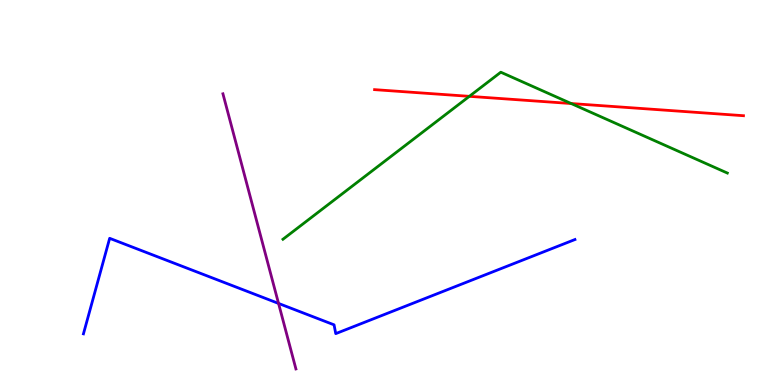[{'lines': ['blue', 'red'], 'intersections': []}, {'lines': ['green', 'red'], 'intersections': [{'x': 6.06, 'y': 7.5}, {'x': 7.37, 'y': 7.31}]}, {'lines': ['purple', 'red'], 'intersections': []}, {'lines': ['blue', 'green'], 'intersections': []}, {'lines': ['blue', 'purple'], 'intersections': [{'x': 3.59, 'y': 2.12}]}, {'lines': ['green', 'purple'], 'intersections': []}]